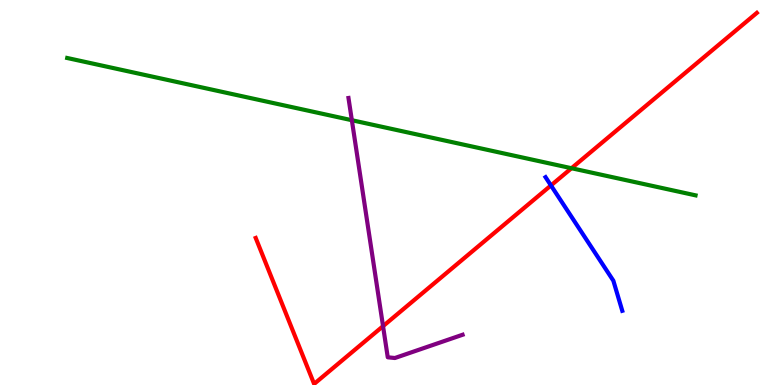[{'lines': ['blue', 'red'], 'intersections': [{'x': 7.11, 'y': 5.18}]}, {'lines': ['green', 'red'], 'intersections': [{'x': 7.37, 'y': 5.63}]}, {'lines': ['purple', 'red'], 'intersections': [{'x': 4.94, 'y': 1.53}]}, {'lines': ['blue', 'green'], 'intersections': []}, {'lines': ['blue', 'purple'], 'intersections': []}, {'lines': ['green', 'purple'], 'intersections': [{'x': 4.54, 'y': 6.88}]}]